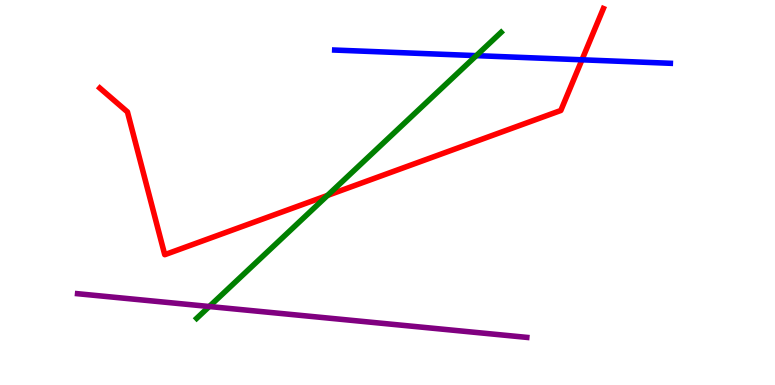[{'lines': ['blue', 'red'], 'intersections': [{'x': 7.51, 'y': 8.45}]}, {'lines': ['green', 'red'], 'intersections': [{'x': 4.23, 'y': 4.92}]}, {'lines': ['purple', 'red'], 'intersections': []}, {'lines': ['blue', 'green'], 'intersections': [{'x': 6.15, 'y': 8.55}]}, {'lines': ['blue', 'purple'], 'intersections': []}, {'lines': ['green', 'purple'], 'intersections': [{'x': 2.7, 'y': 2.04}]}]